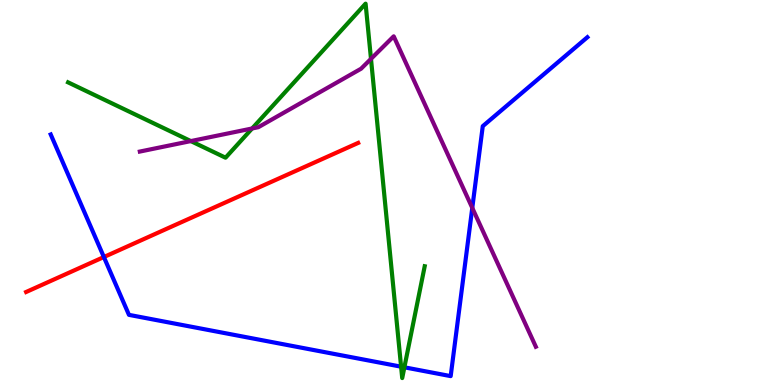[{'lines': ['blue', 'red'], 'intersections': [{'x': 1.34, 'y': 3.32}]}, {'lines': ['green', 'red'], 'intersections': []}, {'lines': ['purple', 'red'], 'intersections': []}, {'lines': ['blue', 'green'], 'intersections': [{'x': 5.18, 'y': 0.476}, {'x': 5.22, 'y': 0.46}]}, {'lines': ['blue', 'purple'], 'intersections': [{'x': 6.09, 'y': 4.6}]}, {'lines': ['green', 'purple'], 'intersections': [{'x': 2.46, 'y': 6.34}, {'x': 3.25, 'y': 6.66}, {'x': 4.79, 'y': 8.47}]}]